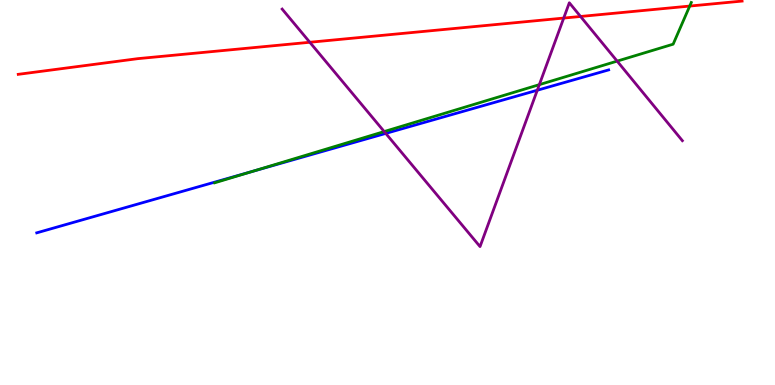[{'lines': ['blue', 'red'], 'intersections': []}, {'lines': ['green', 'red'], 'intersections': [{'x': 8.9, 'y': 9.84}]}, {'lines': ['purple', 'red'], 'intersections': [{'x': 4.0, 'y': 8.9}, {'x': 7.27, 'y': 9.53}, {'x': 7.49, 'y': 9.57}]}, {'lines': ['blue', 'green'], 'intersections': [{'x': 3.26, 'y': 5.55}]}, {'lines': ['blue', 'purple'], 'intersections': [{'x': 4.98, 'y': 6.53}, {'x': 6.93, 'y': 7.66}]}, {'lines': ['green', 'purple'], 'intersections': [{'x': 4.96, 'y': 6.58}, {'x': 6.96, 'y': 7.8}, {'x': 7.96, 'y': 8.41}]}]